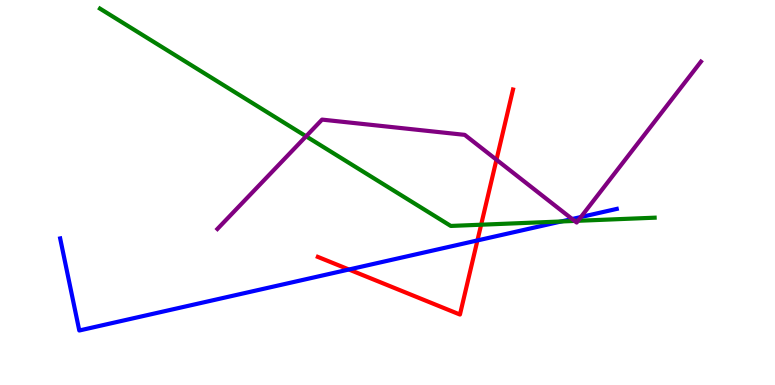[{'lines': ['blue', 'red'], 'intersections': [{'x': 4.5, 'y': 3.0}, {'x': 6.16, 'y': 3.76}]}, {'lines': ['green', 'red'], 'intersections': [{'x': 6.21, 'y': 4.16}]}, {'lines': ['purple', 'red'], 'intersections': [{'x': 6.41, 'y': 5.85}]}, {'lines': ['blue', 'green'], 'intersections': [{'x': 7.24, 'y': 4.25}]}, {'lines': ['blue', 'purple'], 'intersections': [{'x': 7.38, 'y': 4.31}, {'x': 7.5, 'y': 4.36}]}, {'lines': ['green', 'purple'], 'intersections': [{'x': 3.95, 'y': 6.46}, {'x': 7.41, 'y': 4.26}, {'x': 7.46, 'y': 4.27}]}]